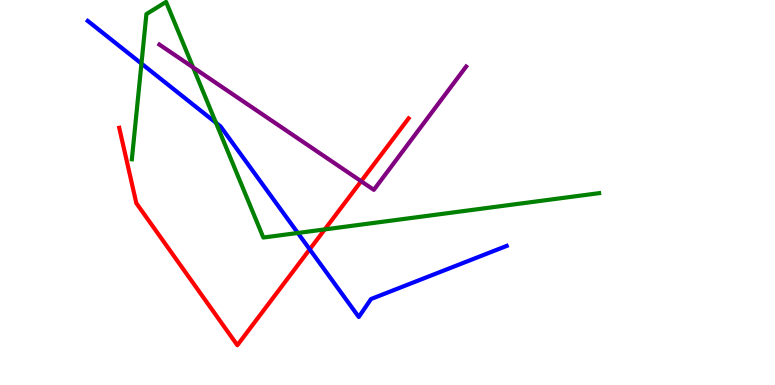[{'lines': ['blue', 'red'], 'intersections': [{'x': 4.0, 'y': 3.52}]}, {'lines': ['green', 'red'], 'intersections': [{'x': 4.19, 'y': 4.04}]}, {'lines': ['purple', 'red'], 'intersections': [{'x': 4.66, 'y': 5.29}]}, {'lines': ['blue', 'green'], 'intersections': [{'x': 1.83, 'y': 8.35}, {'x': 2.79, 'y': 6.81}, {'x': 3.84, 'y': 3.95}]}, {'lines': ['blue', 'purple'], 'intersections': []}, {'lines': ['green', 'purple'], 'intersections': [{'x': 2.49, 'y': 8.25}]}]